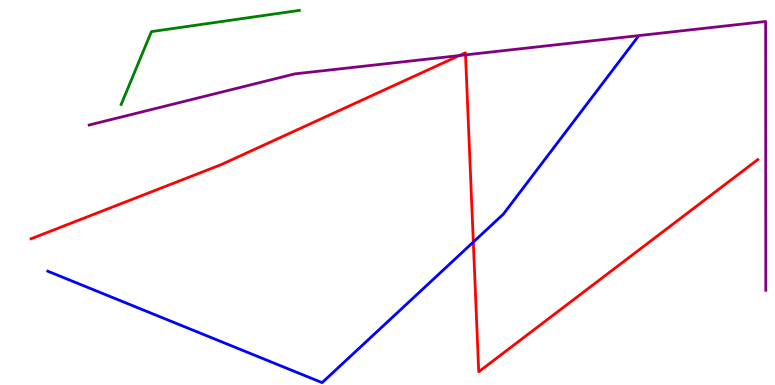[{'lines': ['blue', 'red'], 'intersections': [{'x': 6.11, 'y': 3.71}]}, {'lines': ['green', 'red'], 'intersections': []}, {'lines': ['purple', 'red'], 'intersections': [{'x': 5.93, 'y': 8.56}, {'x': 6.01, 'y': 8.57}]}, {'lines': ['blue', 'green'], 'intersections': []}, {'lines': ['blue', 'purple'], 'intersections': []}, {'lines': ['green', 'purple'], 'intersections': []}]